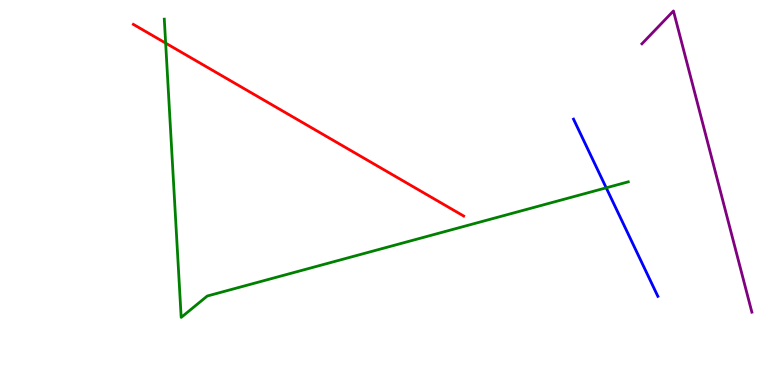[{'lines': ['blue', 'red'], 'intersections': []}, {'lines': ['green', 'red'], 'intersections': [{'x': 2.14, 'y': 8.88}]}, {'lines': ['purple', 'red'], 'intersections': []}, {'lines': ['blue', 'green'], 'intersections': [{'x': 7.82, 'y': 5.12}]}, {'lines': ['blue', 'purple'], 'intersections': []}, {'lines': ['green', 'purple'], 'intersections': []}]